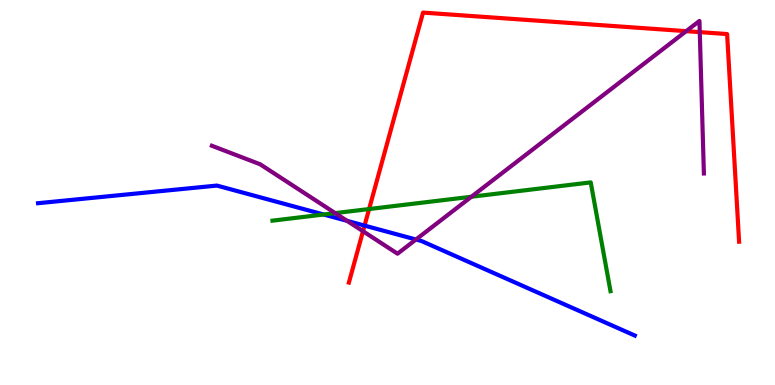[{'lines': ['blue', 'red'], 'intersections': [{'x': 4.7, 'y': 4.14}]}, {'lines': ['green', 'red'], 'intersections': [{'x': 4.76, 'y': 4.57}]}, {'lines': ['purple', 'red'], 'intersections': [{'x': 4.68, 'y': 3.99}, {'x': 8.85, 'y': 9.19}, {'x': 9.03, 'y': 9.17}]}, {'lines': ['blue', 'green'], 'intersections': [{'x': 4.18, 'y': 4.43}]}, {'lines': ['blue', 'purple'], 'intersections': [{'x': 4.48, 'y': 4.26}, {'x': 5.37, 'y': 3.78}]}, {'lines': ['green', 'purple'], 'intersections': [{'x': 4.33, 'y': 4.46}, {'x': 6.08, 'y': 4.89}]}]